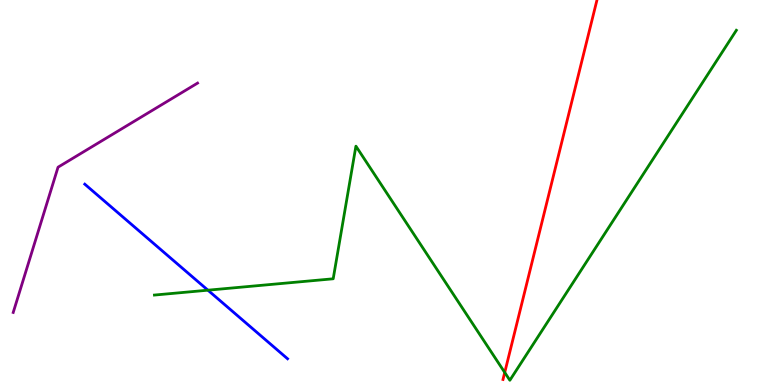[{'lines': ['blue', 'red'], 'intersections': []}, {'lines': ['green', 'red'], 'intersections': [{'x': 6.51, 'y': 0.326}]}, {'lines': ['purple', 'red'], 'intersections': []}, {'lines': ['blue', 'green'], 'intersections': [{'x': 2.68, 'y': 2.46}]}, {'lines': ['blue', 'purple'], 'intersections': []}, {'lines': ['green', 'purple'], 'intersections': []}]